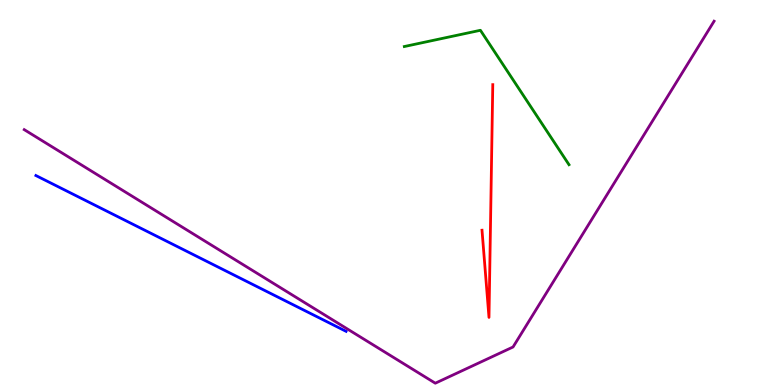[{'lines': ['blue', 'red'], 'intersections': []}, {'lines': ['green', 'red'], 'intersections': []}, {'lines': ['purple', 'red'], 'intersections': []}, {'lines': ['blue', 'green'], 'intersections': []}, {'lines': ['blue', 'purple'], 'intersections': []}, {'lines': ['green', 'purple'], 'intersections': []}]